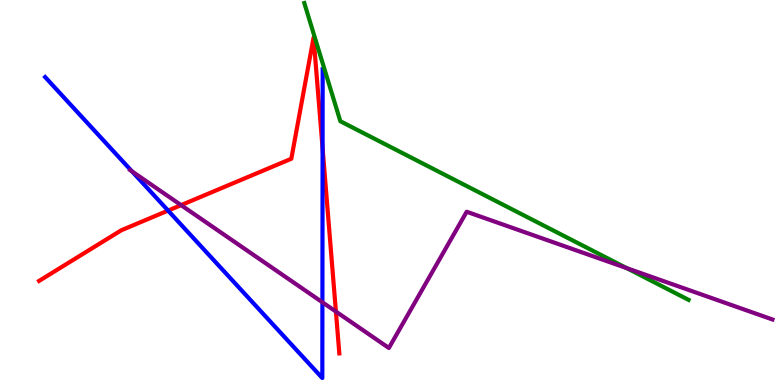[{'lines': ['blue', 'red'], 'intersections': [{'x': 2.17, 'y': 4.53}, {'x': 4.16, 'y': 6.15}]}, {'lines': ['green', 'red'], 'intersections': []}, {'lines': ['purple', 'red'], 'intersections': [{'x': 2.34, 'y': 4.67}, {'x': 4.33, 'y': 1.91}]}, {'lines': ['blue', 'green'], 'intersections': []}, {'lines': ['blue', 'purple'], 'intersections': [{'x': 1.7, 'y': 5.55}, {'x': 4.16, 'y': 2.15}]}, {'lines': ['green', 'purple'], 'intersections': [{'x': 8.09, 'y': 3.04}]}]